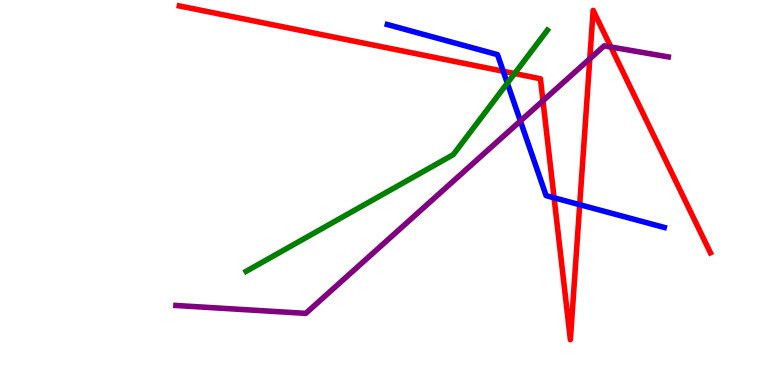[{'lines': ['blue', 'red'], 'intersections': [{'x': 6.49, 'y': 8.15}, {'x': 7.15, 'y': 4.86}, {'x': 7.48, 'y': 4.68}]}, {'lines': ['green', 'red'], 'intersections': [{'x': 6.64, 'y': 8.09}]}, {'lines': ['purple', 'red'], 'intersections': [{'x': 7.01, 'y': 7.38}, {'x': 7.61, 'y': 8.47}, {'x': 7.88, 'y': 8.78}]}, {'lines': ['blue', 'green'], 'intersections': [{'x': 6.55, 'y': 7.84}]}, {'lines': ['blue', 'purple'], 'intersections': [{'x': 6.71, 'y': 6.86}]}, {'lines': ['green', 'purple'], 'intersections': []}]